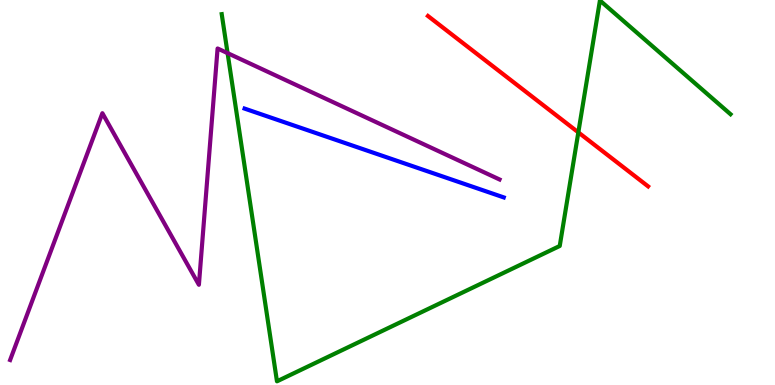[{'lines': ['blue', 'red'], 'intersections': []}, {'lines': ['green', 'red'], 'intersections': [{'x': 7.46, 'y': 6.56}]}, {'lines': ['purple', 'red'], 'intersections': []}, {'lines': ['blue', 'green'], 'intersections': []}, {'lines': ['blue', 'purple'], 'intersections': []}, {'lines': ['green', 'purple'], 'intersections': [{'x': 2.94, 'y': 8.62}]}]